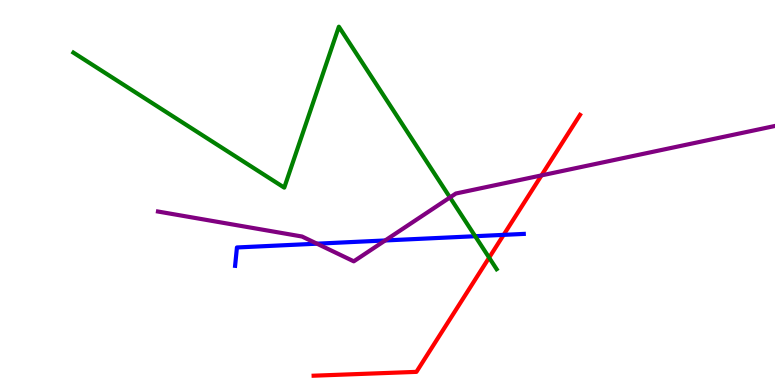[{'lines': ['blue', 'red'], 'intersections': [{'x': 6.5, 'y': 3.9}]}, {'lines': ['green', 'red'], 'intersections': [{'x': 6.31, 'y': 3.31}]}, {'lines': ['purple', 'red'], 'intersections': [{'x': 6.99, 'y': 5.44}]}, {'lines': ['blue', 'green'], 'intersections': [{'x': 6.13, 'y': 3.86}]}, {'lines': ['blue', 'purple'], 'intersections': [{'x': 4.09, 'y': 3.67}, {'x': 4.97, 'y': 3.75}]}, {'lines': ['green', 'purple'], 'intersections': [{'x': 5.81, 'y': 4.87}]}]